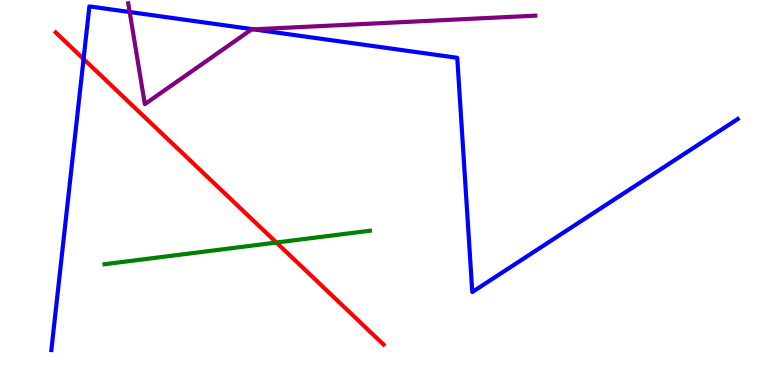[{'lines': ['blue', 'red'], 'intersections': [{'x': 1.08, 'y': 8.47}]}, {'lines': ['green', 'red'], 'intersections': [{'x': 3.57, 'y': 3.7}]}, {'lines': ['purple', 'red'], 'intersections': []}, {'lines': ['blue', 'green'], 'intersections': []}, {'lines': ['blue', 'purple'], 'intersections': [{'x': 1.67, 'y': 9.69}, {'x': 3.27, 'y': 9.24}]}, {'lines': ['green', 'purple'], 'intersections': []}]